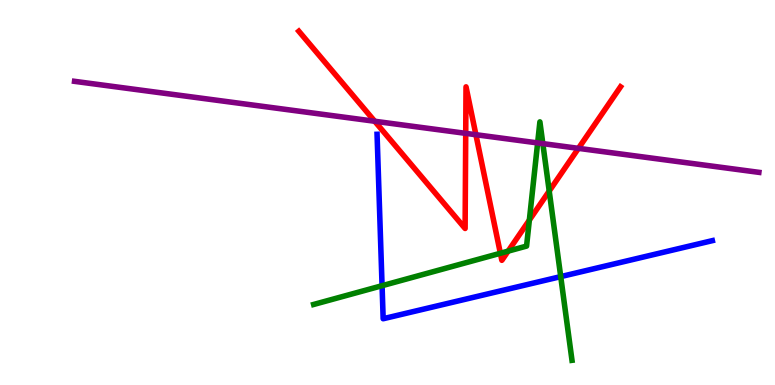[{'lines': ['blue', 'red'], 'intersections': []}, {'lines': ['green', 'red'], 'intersections': [{'x': 6.46, 'y': 3.42}, {'x': 6.56, 'y': 3.48}, {'x': 6.83, 'y': 4.28}, {'x': 7.09, 'y': 5.04}]}, {'lines': ['purple', 'red'], 'intersections': [{'x': 4.84, 'y': 6.85}, {'x': 6.01, 'y': 6.54}, {'x': 6.14, 'y': 6.5}, {'x': 7.46, 'y': 6.15}]}, {'lines': ['blue', 'green'], 'intersections': [{'x': 4.93, 'y': 2.58}, {'x': 7.24, 'y': 2.82}]}, {'lines': ['blue', 'purple'], 'intersections': []}, {'lines': ['green', 'purple'], 'intersections': [{'x': 6.94, 'y': 6.29}, {'x': 7.0, 'y': 6.27}]}]